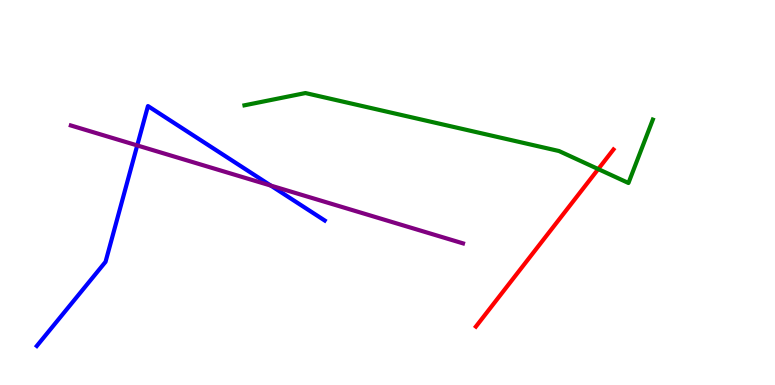[{'lines': ['blue', 'red'], 'intersections': []}, {'lines': ['green', 'red'], 'intersections': [{'x': 7.72, 'y': 5.61}]}, {'lines': ['purple', 'red'], 'intersections': []}, {'lines': ['blue', 'green'], 'intersections': []}, {'lines': ['blue', 'purple'], 'intersections': [{'x': 1.77, 'y': 6.22}, {'x': 3.49, 'y': 5.18}]}, {'lines': ['green', 'purple'], 'intersections': []}]